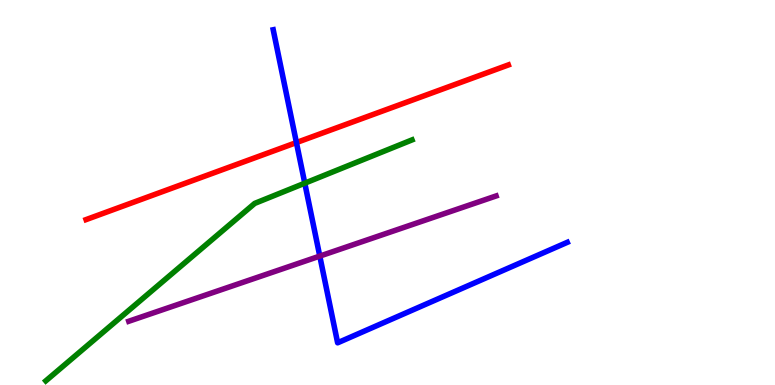[{'lines': ['blue', 'red'], 'intersections': [{'x': 3.82, 'y': 6.3}]}, {'lines': ['green', 'red'], 'intersections': []}, {'lines': ['purple', 'red'], 'intersections': []}, {'lines': ['blue', 'green'], 'intersections': [{'x': 3.93, 'y': 5.24}]}, {'lines': ['blue', 'purple'], 'intersections': [{'x': 4.13, 'y': 3.35}]}, {'lines': ['green', 'purple'], 'intersections': []}]